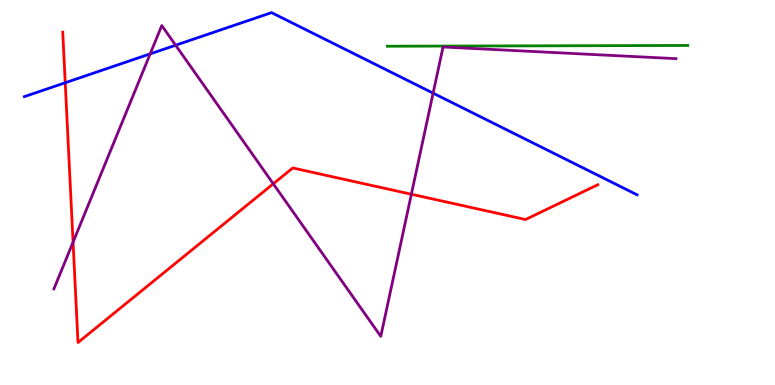[{'lines': ['blue', 'red'], 'intersections': [{'x': 0.842, 'y': 7.85}]}, {'lines': ['green', 'red'], 'intersections': []}, {'lines': ['purple', 'red'], 'intersections': [{'x': 0.943, 'y': 3.71}, {'x': 3.53, 'y': 5.23}, {'x': 5.31, 'y': 4.95}]}, {'lines': ['blue', 'green'], 'intersections': []}, {'lines': ['blue', 'purple'], 'intersections': [{'x': 1.94, 'y': 8.6}, {'x': 2.27, 'y': 8.83}, {'x': 5.59, 'y': 7.58}]}, {'lines': ['green', 'purple'], 'intersections': []}]